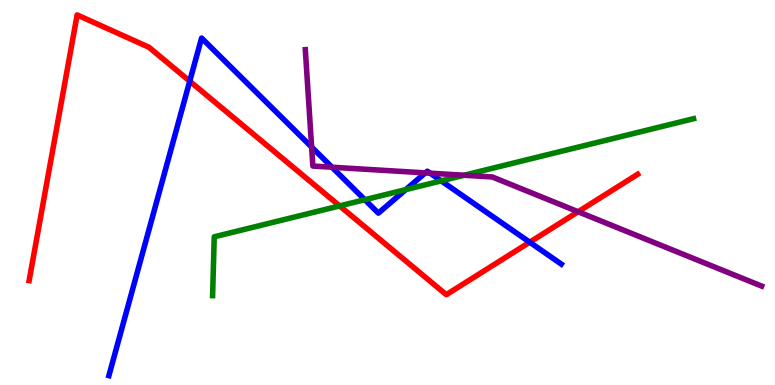[{'lines': ['blue', 'red'], 'intersections': [{'x': 2.45, 'y': 7.89}, {'x': 6.83, 'y': 3.71}]}, {'lines': ['green', 'red'], 'intersections': [{'x': 4.38, 'y': 4.65}]}, {'lines': ['purple', 'red'], 'intersections': [{'x': 7.46, 'y': 4.5}]}, {'lines': ['blue', 'green'], 'intersections': [{'x': 4.71, 'y': 4.81}, {'x': 5.24, 'y': 5.07}, {'x': 5.69, 'y': 5.3}]}, {'lines': ['blue', 'purple'], 'intersections': [{'x': 4.02, 'y': 6.18}, {'x': 4.28, 'y': 5.66}, {'x': 5.49, 'y': 5.51}, {'x': 5.55, 'y': 5.5}]}, {'lines': ['green', 'purple'], 'intersections': [{'x': 5.99, 'y': 5.45}]}]